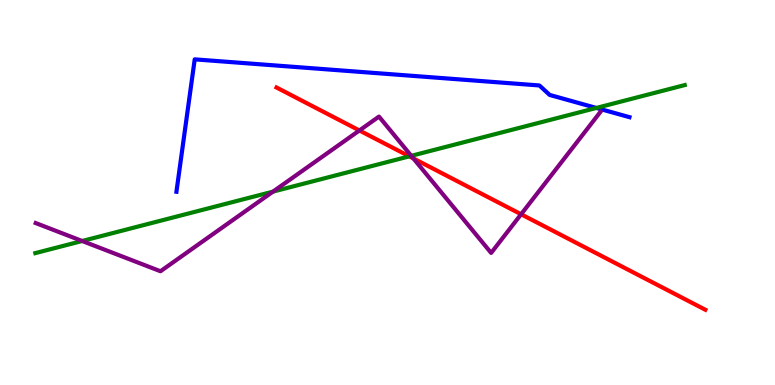[{'lines': ['blue', 'red'], 'intersections': []}, {'lines': ['green', 'red'], 'intersections': [{'x': 5.28, 'y': 5.94}]}, {'lines': ['purple', 'red'], 'intersections': [{'x': 4.64, 'y': 6.61}, {'x': 5.33, 'y': 5.88}, {'x': 6.72, 'y': 4.43}]}, {'lines': ['blue', 'green'], 'intersections': [{'x': 7.69, 'y': 7.2}]}, {'lines': ['blue', 'purple'], 'intersections': []}, {'lines': ['green', 'purple'], 'intersections': [{'x': 1.06, 'y': 3.74}, {'x': 3.52, 'y': 5.02}, {'x': 5.31, 'y': 5.95}]}]